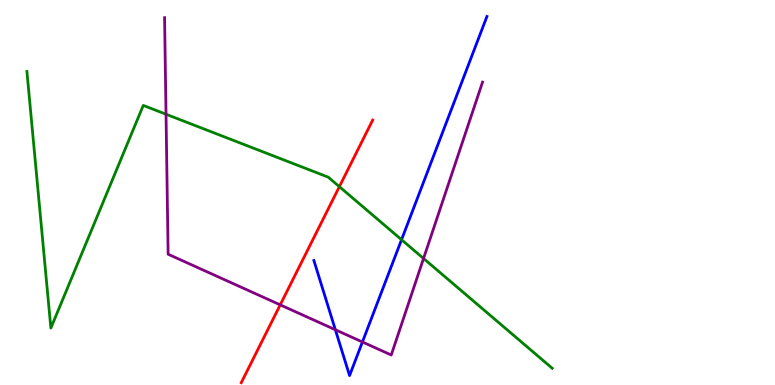[{'lines': ['blue', 'red'], 'intersections': []}, {'lines': ['green', 'red'], 'intersections': [{'x': 4.38, 'y': 5.15}]}, {'lines': ['purple', 'red'], 'intersections': [{'x': 3.62, 'y': 2.08}]}, {'lines': ['blue', 'green'], 'intersections': [{'x': 5.18, 'y': 3.77}]}, {'lines': ['blue', 'purple'], 'intersections': [{'x': 4.33, 'y': 1.43}, {'x': 4.68, 'y': 1.12}]}, {'lines': ['green', 'purple'], 'intersections': [{'x': 2.14, 'y': 7.03}, {'x': 5.47, 'y': 3.29}]}]